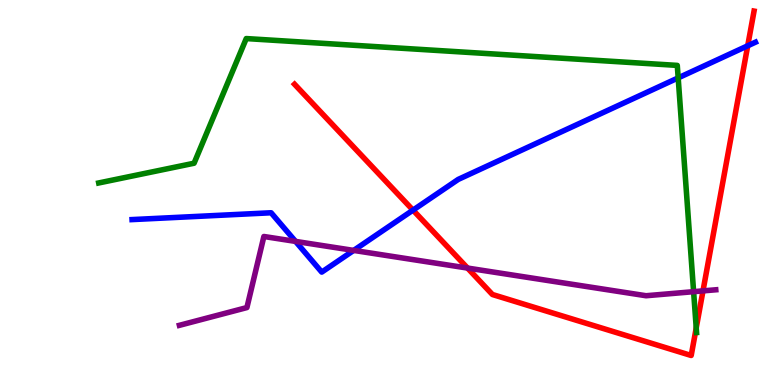[{'lines': ['blue', 'red'], 'intersections': [{'x': 5.33, 'y': 4.54}, {'x': 9.65, 'y': 8.81}]}, {'lines': ['green', 'red'], 'intersections': [{'x': 8.98, 'y': 1.48}]}, {'lines': ['purple', 'red'], 'intersections': [{'x': 6.03, 'y': 3.04}, {'x': 9.07, 'y': 2.44}]}, {'lines': ['blue', 'green'], 'intersections': [{'x': 8.75, 'y': 7.98}]}, {'lines': ['blue', 'purple'], 'intersections': [{'x': 3.81, 'y': 3.73}, {'x': 4.56, 'y': 3.5}]}, {'lines': ['green', 'purple'], 'intersections': [{'x': 8.95, 'y': 2.42}]}]